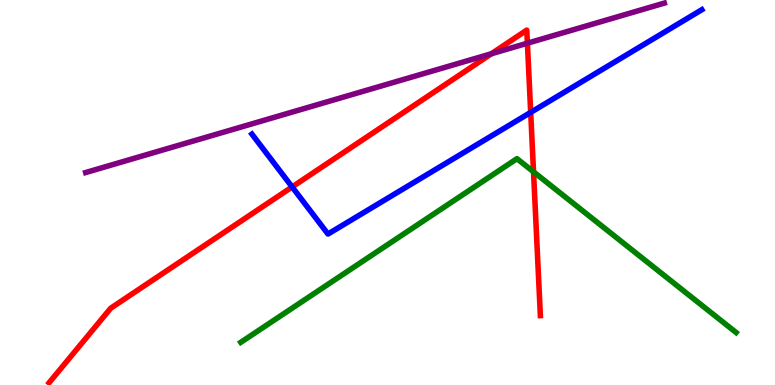[{'lines': ['blue', 'red'], 'intersections': [{'x': 3.77, 'y': 5.14}, {'x': 6.85, 'y': 7.08}]}, {'lines': ['green', 'red'], 'intersections': [{'x': 6.88, 'y': 5.54}]}, {'lines': ['purple', 'red'], 'intersections': [{'x': 6.34, 'y': 8.6}, {'x': 6.81, 'y': 8.88}]}, {'lines': ['blue', 'green'], 'intersections': []}, {'lines': ['blue', 'purple'], 'intersections': []}, {'lines': ['green', 'purple'], 'intersections': []}]